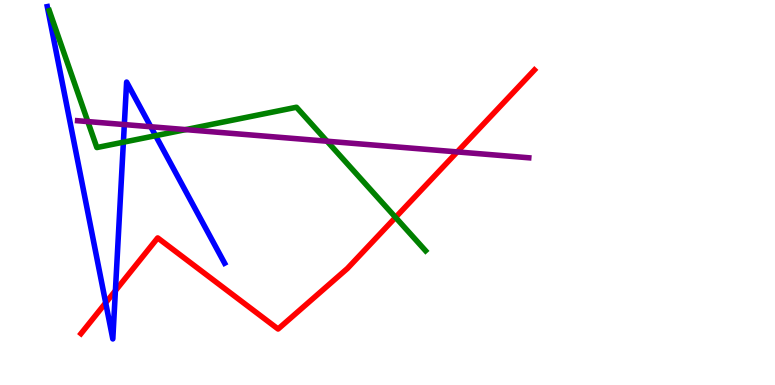[{'lines': ['blue', 'red'], 'intersections': [{'x': 1.36, 'y': 2.13}, {'x': 1.49, 'y': 2.45}]}, {'lines': ['green', 'red'], 'intersections': [{'x': 5.1, 'y': 4.35}]}, {'lines': ['purple', 'red'], 'intersections': [{'x': 5.9, 'y': 6.05}]}, {'lines': ['blue', 'green'], 'intersections': [{'x': 1.59, 'y': 6.31}, {'x': 2.01, 'y': 6.48}]}, {'lines': ['blue', 'purple'], 'intersections': [{'x': 1.6, 'y': 6.76}, {'x': 1.95, 'y': 6.71}]}, {'lines': ['green', 'purple'], 'intersections': [{'x': 1.13, 'y': 6.84}, {'x': 2.4, 'y': 6.63}, {'x': 4.22, 'y': 6.33}]}]